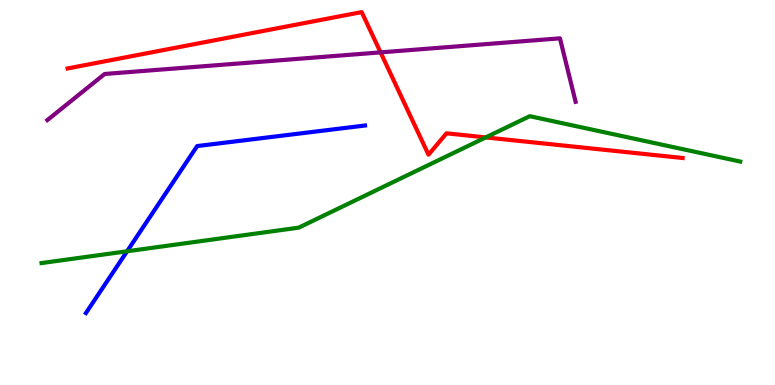[{'lines': ['blue', 'red'], 'intersections': []}, {'lines': ['green', 'red'], 'intersections': [{'x': 6.27, 'y': 6.43}]}, {'lines': ['purple', 'red'], 'intersections': [{'x': 4.91, 'y': 8.64}]}, {'lines': ['blue', 'green'], 'intersections': [{'x': 1.64, 'y': 3.47}]}, {'lines': ['blue', 'purple'], 'intersections': []}, {'lines': ['green', 'purple'], 'intersections': []}]